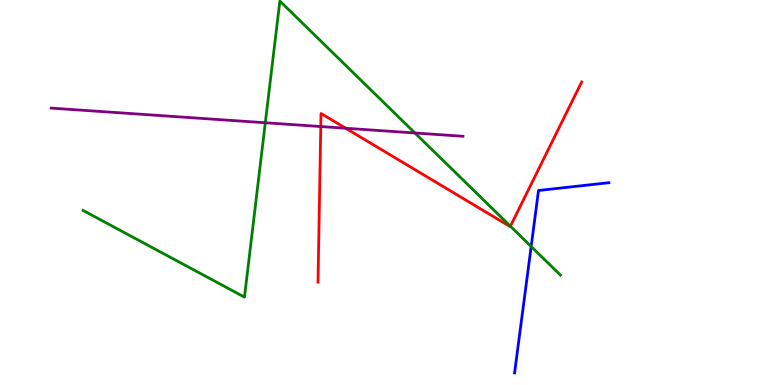[{'lines': ['blue', 'red'], 'intersections': []}, {'lines': ['green', 'red'], 'intersections': [{'x': 6.59, 'y': 4.12}]}, {'lines': ['purple', 'red'], 'intersections': [{'x': 4.14, 'y': 6.71}, {'x': 4.46, 'y': 6.67}]}, {'lines': ['blue', 'green'], 'intersections': [{'x': 6.85, 'y': 3.6}]}, {'lines': ['blue', 'purple'], 'intersections': []}, {'lines': ['green', 'purple'], 'intersections': [{'x': 3.42, 'y': 6.81}, {'x': 5.35, 'y': 6.55}]}]